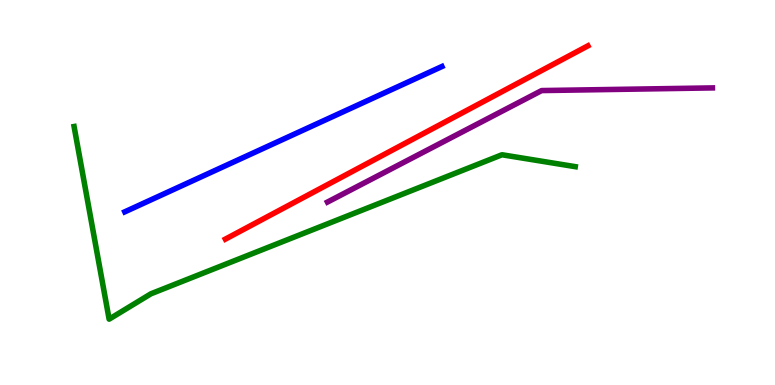[{'lines': ['blue', 'red'], 'intersections': []}, {'lines': ['green', 'red'], 'intersections': []}, {'lines': ['purple', 'red'], 'intersections': []}, {'lines': ['blue', 'green'], 'intersections': []}, {'lines': ['blue', 'purple'], 'intersections': []}, {'lines': ['green', 'purple'], 'intersections': []}]